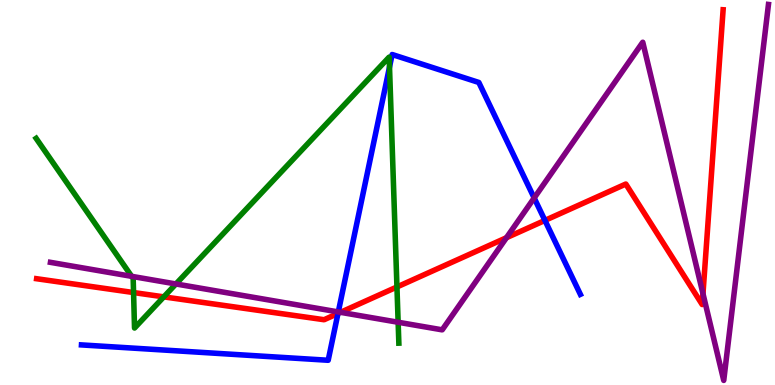[{'lines': ['blue', 'red'], 'intersections': [{'x': 4.36, 'y': 1.86}, {'x': 7.03, 'y': 4.28}]}, {'lines': ['green', 'red'], 'intersections': [{'x': 1.72, 'y': 2.4}, {'x': 2.11, 'y': 2.29}, {'x': 5.12, 'y': 2.55}]}, {'lines': ['purple', 'red'], 'intersections': [{'x': 4.39, 'y': 1.89}, {'x': 6.53, 'y': 3.83}, {'x': 9.07, 'y': 2.37}]}, {'lines': ['blue', 'green'], 'intersections': [{'x': 5.03, 'y': 8.26}]}, {'lines': ['blue', 'purple'], 'intersections': [{'x': 4.37, 'y': 1.9}, {'x': 6.89, 'y': 4.86}]}, {'lines': ['green', 'purple'], 'intersections': [{'x': 1.7, 'y': 2.82}, {'x': 2.27, 'y': 2.62}, {'x': 5.14, 'y': 1.63}]}]